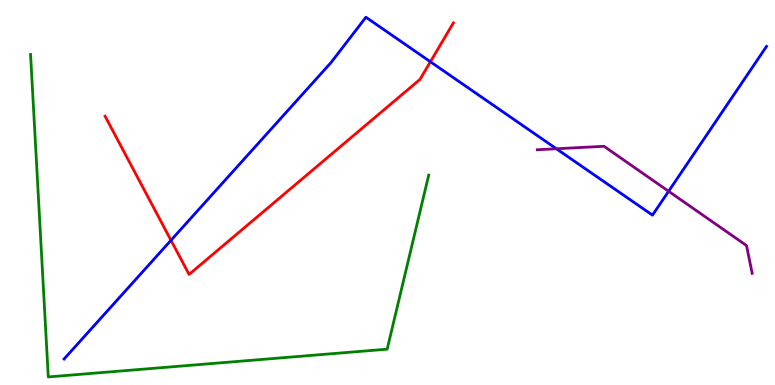[{'lines': ['blue', 'red'], 'intersections': [{'x': 2.21, 'y': 3.76}, {'x': 5.55, 'y': 8.4}]}, {'lines': ['green', 'red'], 'intersections': []}, {'lines': ['purple', 'red'], 'intersections': []}, {'lines': ['blue', 'green'], 'intersections': []}, {'lines': ['blue', 'purple'], 'intersections': [{'x': 7.18, 'y': 6.14}, {'x': 8.63, 'y': 5.03}]}, {'lines': ['green', 'purple'], 'intersections': []}]